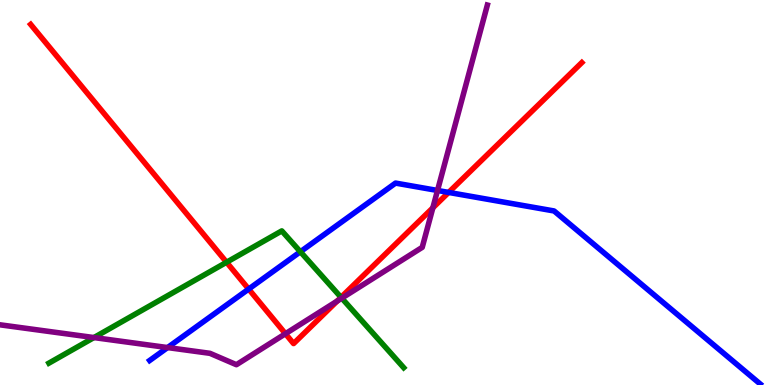[{'lines': ['blue', 'red'], 'intersections': [{'x': 3.21, 'y': 2.49}, {'x': 5.79, 'y': 5.0}]}, {'lines': ['green', 'red'], 'intersections': [{'x': 2.92, 'y': 3.19}, {'x': 4.4, 'y': 2.28}]}, {'lines': ['purple', 'red'], 'intersections': [{'x': 3.68, 'y': 1.33}, {'x': 4.35, 'y': 2.18}, {'x': 5.59, 'y': 4.6}]}, {'lines': ['blue', 'green'], 'intersections': [{'x': 3.88, 'y': 3.46}]}, {'lines': ['blue', 'purple'], 'intersections': [{'x': 2.16, 'y': 0.972}, {'x': 5.65, 'y': 5.05}]}, {'lines': ['green', 'purple'], 'intersections': [{'x': 1.21, 'y': 1.23}, {'x': 4.41, 'y': 2.26}]}]